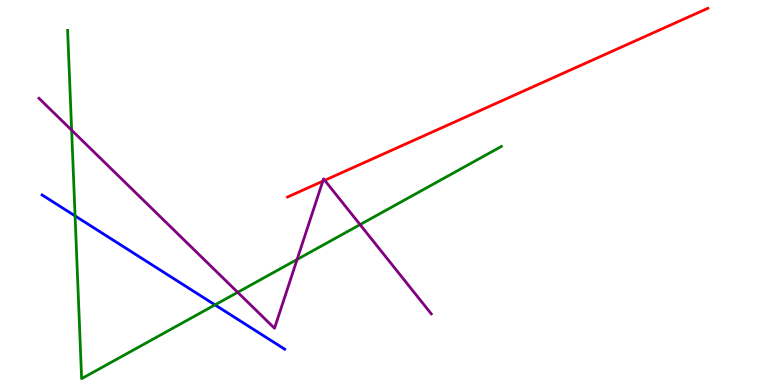[{'lines': ['blue', 'red'], 'intersections': []}, {'lines': ['green', 'red'], 'intersections': []}, {'lines': ['purple', 'red'], 'intersections': [{'x': 4.17, 'y': 5.29}, {'x': 4.19, 'y': 5.32}]}, {'lines': ['blue', 'green'], 'intersections': [{'x': 0.969, 'y': 4.39}, {'x': 2.77, 'y': 2.08}]}, {'lines': ['blue', 'purple'], 'intersections': []}, {'lines': ['green', 'purple'], 'intersections': [{'x': 0.924, 'y': 6.62}, {'x': 3.07, 'y': 2.41}, {'x': 3.83, 'y': 3.26}, {'x': 4.65, 'y': 4.17}]}]